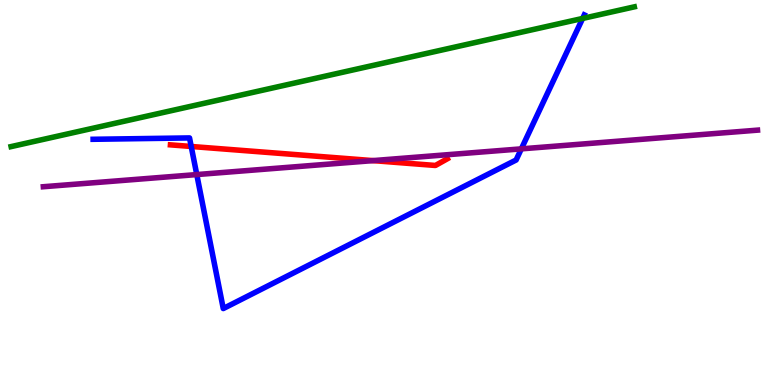[{'lines': ['blue', 'red'], 'intersections': [{'x': 2.47, 'y': 6.2}]}, {'lines': ['green', 'red'], 'intersections': []}, {'lines': ['purple', 'red'], 'intersections': [{'x': 4.81, 'y': 5.83}]}, {'lines': ['blue', 'green'], 'intersections': [{'x': 7.52, 'y': 9.52}]}, {'lines': ['blue', 'purple'], 'intersections': [{'x': 2.54, 'y': 5.47}, {'x': 6.73, 'y': 6.13}]}, {'lines': ['green', 'purple'], 'intersections': []}]